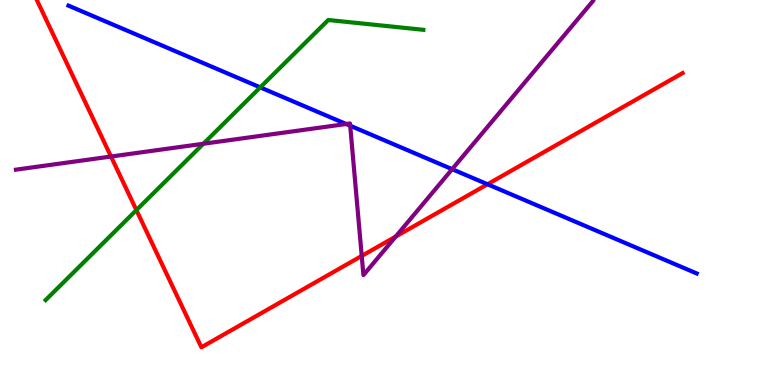[{'lines': ['blue', 'red'], 'intersections': [{'x': 6.29, 'y': 5.21}]}, {'lines': ['green', 'red'], 'intersections': [{'x': 1.76, 'y': 4.54}]}, {'lines': ['purple', 'red'], 'intersections': [{'x': 1.43, 'y': 5.93}, {'x': 4.67, 'y': 3.35}, {'x': 5.11, 'y': 3.86}]}, {'lines': ['blue', 'green'], 'intersections': [{'x': 3.36, 'y': 7.73}]}, {'lines': ['blue', 'purple'], 'intersections': [{'x': 4.47, 'y': 6.78}, {'x': 4.52, 'y': 6.73}, {'x': 5.83, 'y': 5.61}]}, {'lines': ['green', 'purple'], 'intersections': [{'x': 2.62, 'y': 6.27}]}]